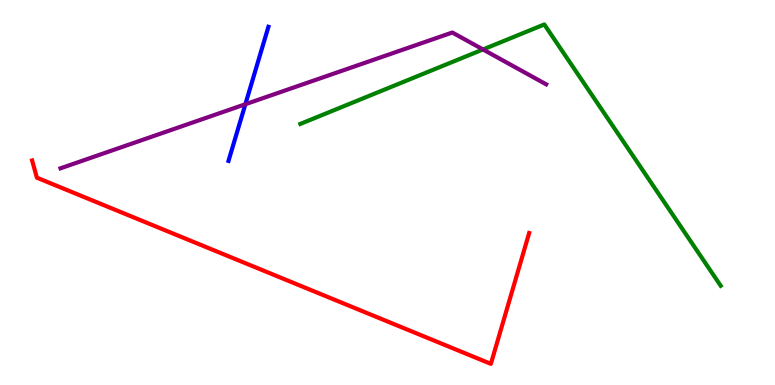[{'lines': ['blue', 'red'], 'intersections': []}, {'lines': ['green', 'red'], 'intersections': []}, {'lines': ['purple', 'red'], 'intersections': []}, {'lines': ['blue', 'green'], 'intersections': []}, {'lines': ['blue', 'purple'], 'intersections': [{'x': 3.17, 'y': 7.29}]}, {'lines': ['green', 'purple'], 'intersections': [{'x': 6.23, 'y': 8.72}]}]